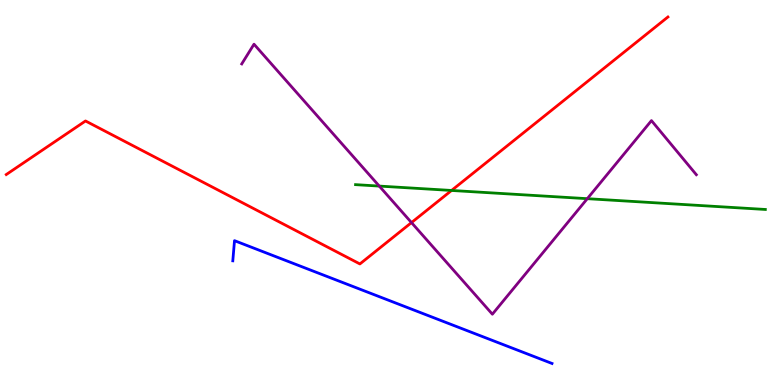[{'lines': ['blue', 'red'], 'intersections': []}, {'lines': ['green', 'red'], 'intersections': [{'x': 5.83, 'y': 5.05}]}, {'lines': ['purple', 'red'], 'intersections': [{'x': 5.31, 'y': 4.22}]}, {'lines': ['blue', 'green'], 'intersections': []}, {'lines': ['blue', 'purple'], 'intersections': []}, {'lines': ['green', 'purple'], 'intersections': [{'x': 4.89, 'y': 5.17}, {'x': 7.58, 'y': 4.84}]}]